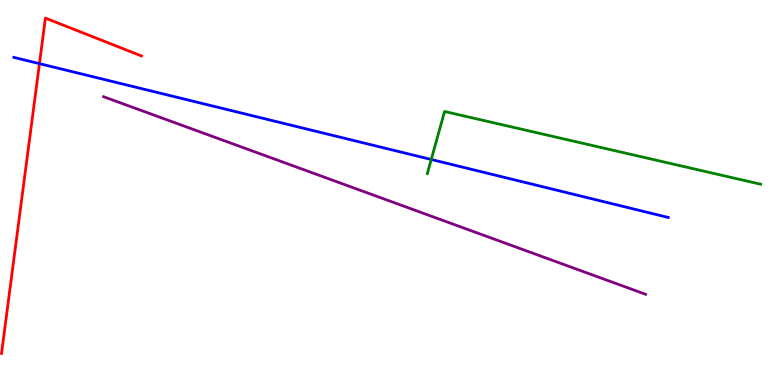[{'lines': ['blue', 'red'], 'intersections': [{'x': 0.509, 'y': 8.35}]}, {'lines': ['green', 'red'], 'intersections': []}, {'lines': ['purple', 'red'], 'intersections': []}, {'lines': ['blue', 'green'], 'intersections': [{'x': 5.56, 'y': 5.86}]}, {'lines': ['blue', 'purple'], 'intersections': []}, {'lines': ['green', 'purple'], 'intersections': []}]